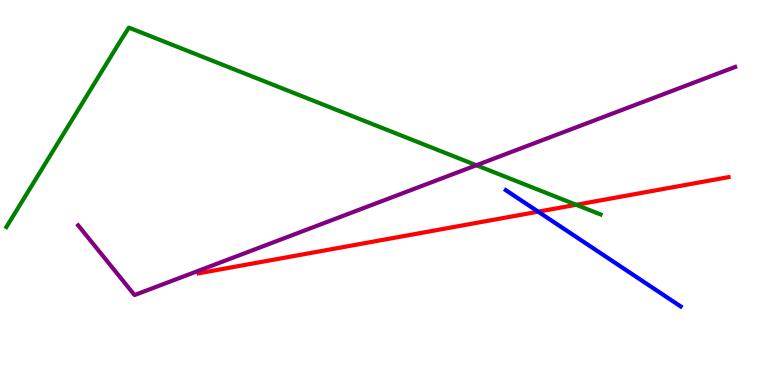[{'lines': ['blue', 'red'], 'intersections': [{'x': 6.94, 'y': 4.5}]}, {'lines': ['green', 'red'], 'intersections': [{'x': 7.43, 'y': 4.68}]}, {'lines': ['purple', 'red'], 'intersections': []}, {'lines': ['blue', 'green'], 'intersections': []}, {'lines': ['blue', 'purple'], 'intersections': []}, {'lines': ['green', 'purple'], 'intersections': [{'x': 6.15, 'y': 5.71}]}]